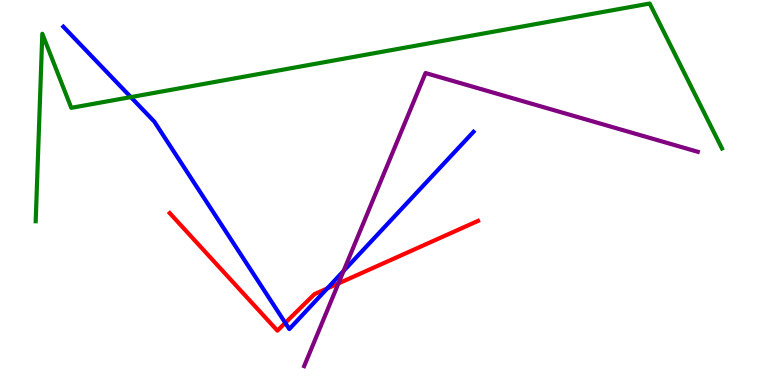[{'lines': ['blue', 'red'], 'intersections': [{'x': 3.68, 'y': 1.61}, {'x': 4.22, 'y': 2.51}]}, {'lines': ['green', 'red'], 'intersections': []}, {'lines': ['purple', 'red'], 'intersections': [{'x': 4.37, 'y': 2.64}]}, {'lines': ['blue', 'green'], 'intersections': [{'x': 1.69, 'y': 7.48}]}, {'lines': ['blue', 'purple'], 'intersections': [{'x': 4.43, 'y': 2.96}]}, {'lines': ['green', 'purple'], 'intersections': []}]